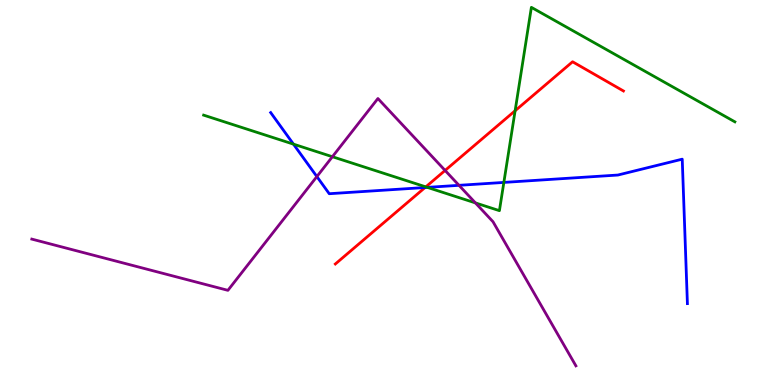[{'lines': ['blue', 'red'], 'intersections': [{'x': 5.48, 'y': 5.13}]}, {'lines': ['green', 'red'], 'intersections': [{'x': 5.49, 'y': 5.15}, {'x': 6.65, 'y': 7.12}]}, {'lines': ['purple', 'red'], 'intersections': [{'x': 5.74, 'y': 5.57}]}, {'lines': ['blue', 'green'], 'intersections': [{'x': 3.79, 'y': 6.26}, {'x': 5.51, 'y': 5.13}, {'x': 6.5, 'y': 5.26}]}, {'lines': ['blue', 'purple'], 'intersections': [{'x': 4.09, 'y': 5.41}, {'x': 5.92, 'y': 5.19}]}, {'lines': ['green', 'purple'], 'intersections': [{'x': 4.29, 'y': 5.93}, {'x': 6.13, 'y': 4.73}]}]